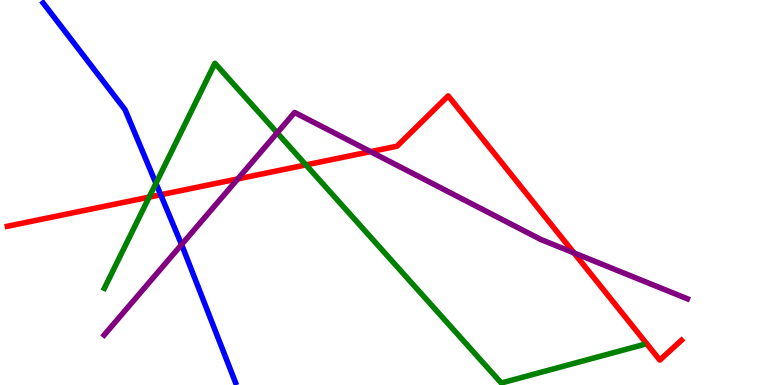[{'lines': ['blue', 'red'], 'intersections': [{'x': 2.07, 'y': 4.94}]}, {'lines': ['green', 'red'], 'intersections': [{'x': 1.92, 'y': 4.88}, {'x': 3.95, 'y': 5.72}]}, {'lines': ['purple', 'red'], 'intersections': [{'x': 3.07, 'y': 5.35}, {'x': 4.78, 'y': 6.06}, {'x': 7.41, 'y': 3.43}]}, {'lines': ['blue', 'green'], 'intersections': [{'x': 2.01, 'y': 5.24}]}, {'lines': ['blue', 'purple'], 'intersections': [{'x': 2.34, 'y': 3.65}]}, {'lines': ['green', 'purple'], 'intersections': [{'x': 3.58, 'y': 6.55}]}]